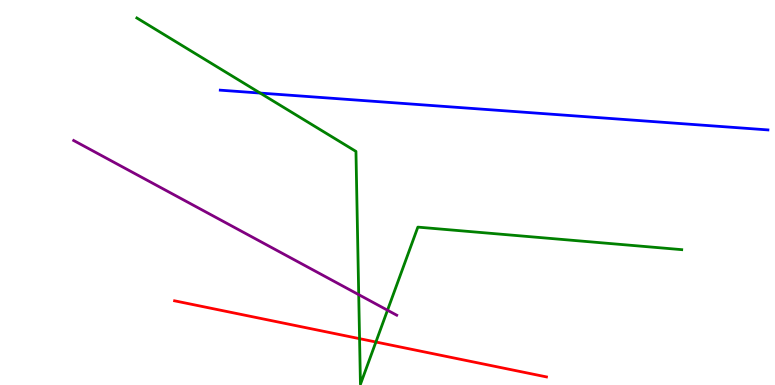[{'lines': ['blue', 'red'], 'intersections': []}, {'lines': ['green', 'red'], 'intersections': [{'x': 4.64, 'y': 1.2}, {'x': 4.85, 'y': 1.12}]}, {'lines': ['purple', 'red'], 'intersections': []}, {'lines': ['blue', 'green'], 'intersections': [{'x': 3.36, 'y': 7.58}]}, {'lines': ['blue', 'purple'], 'intersections': []}, {'lines': ['green', 'purple'], 'intersections': [{'x': 4.63, 'y': 2.35}, {'x': 5.0, 'y': 1.94}]}]